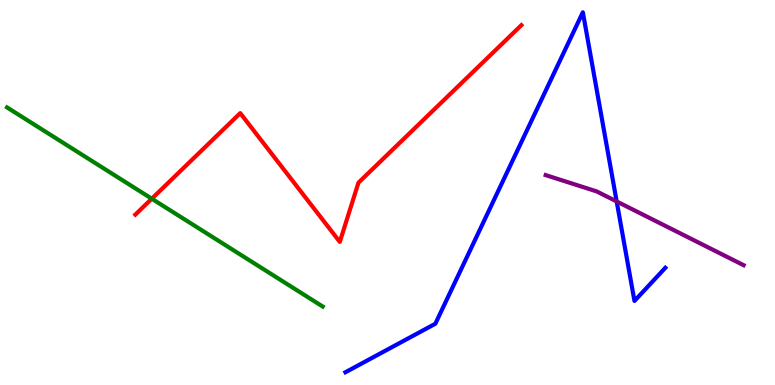[{'lines': ['blue', 'red'], 'intersections': []}, {'lines': ['green', 'red'], 'intersections': [{'x': 1.96, 'y': 4.84}]}, {'lines': ['purple', 'red'], 'intersections': []}, {'lines': ['blue', 'green'], 'intersections': []}, {'lines': ['blue', 'purple'], 'intersections': [{'x': 7.96, 'y': 4.77}]}, {'lines': ['green', 'purple'], 'intersections': []}]